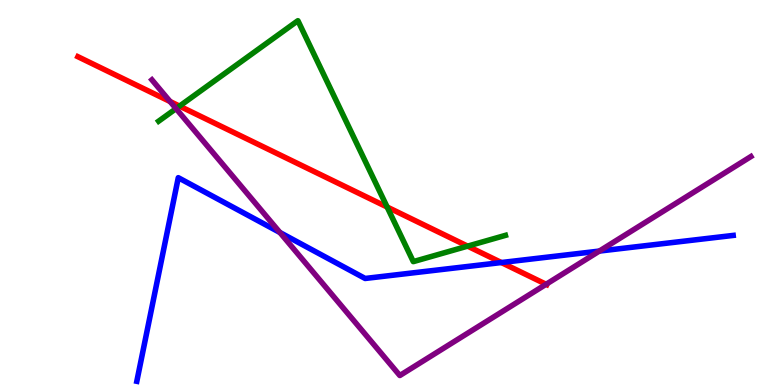[{'lines': ['blue', 'red'], 'intersections': [{'x': 6.47, 'y': 3.18}]}, {'lines': ['green', 'red'], 'intersections': [{'x': 2.32, 'y': 7.24}, {'x': 5.0, 'y': 4.62}, {'x': 6.03, 'y': 3.61}]}, {'lines': ['purple', 'red'], 'intersections': [{'x': 2.19, 'y': 7.36}, {'x': 7.05, 'y': 2.62}]}, {'lines': ['blue', 'green'], 'intersections': []}, {'lines': ['blue', 'purple'], 'intersections': [{'x': 3.61, 'y': 3.96}, {'x': 7.73, 'y': 3.48}]}, {'lines': ['green', 'purple'], 'intersections': [{'x': 2.27, 'y': 7.18}]}]